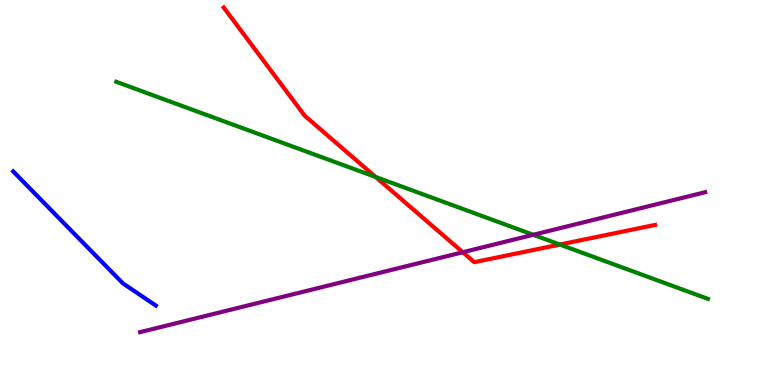[{'lines': ['blue', 'red'], 'intersections': []}, {'lines': ['green', 'red'], 'intersections': [{'x': 4.85, 'y': 5.4}, {'x': 7.22, 'y': 3.65}]}, {'lines': ['purple', 'red'], 'intersections': [{'x': 5.97, 'y': 3.45}]}, {'lines': ['blue', 'green'], 'intersections': []}, {'lines': ['blue', 'purple'], 'intersections': []}, {'lines': ['green', 'purple'], 'intersections': [{'x': 6.88, 'y': 3.9}]}]